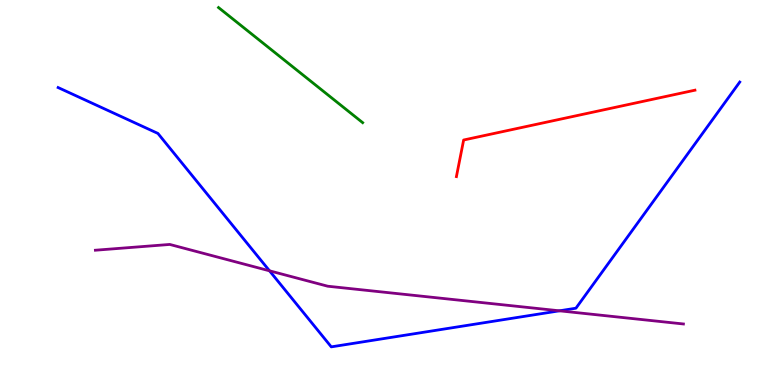[{'lines': ['blue', 'red'], 'intersections': []}, {'lines': ['green', 'red'], 'intersections': []}, {'lines': ['purple', 'red'], 'intersections': []}, {'lines': ['blue', 'green'], 'intersections': []}, {'lines': ['blue', 'purple'], 'intersections': [{'x': 3.48, 'y': 2.97}, {'x': 7.22, 'y': 1.93}]}, {'lines': ['green', 'purple'], 'intersections': []}]